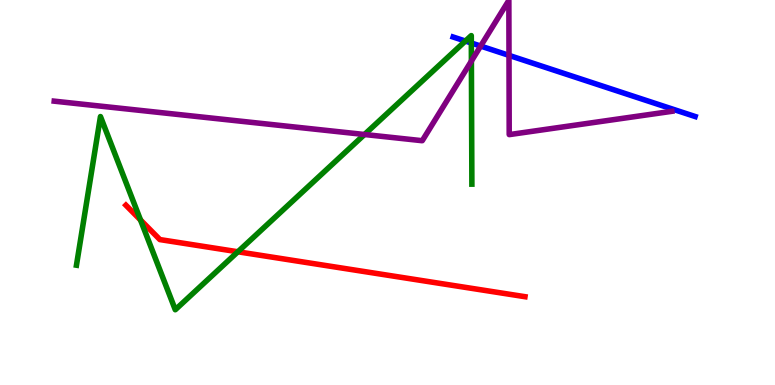[{'lines': ['blue', 'red'], 'intersections': []}, {'lines': ['green', 'red'], 'intersections': [{'x': 1.81, 'y': 4.29}, {'x': 3.07, 'y': 3.46}]}, {'lines': ['purple', 'red'], 'intersections': []}, {'lines': ['blue', 'green'], 'intersections': [{'x': 6.01, 'y': 8.93}, {'x': 6.08, 'y': 8.88}]}, {'lines': ['blue', 'purple'], 'intersections': [{'x': 6.2, 'y': 8.8}, {'x': 6.57, 'y': 8.56}]}, {'lines': ['green', 'purple'], 'intersections': [{'x': 4.7, 'y': 6.51}, {'x': 6.08, 'y': 8.41}]}]